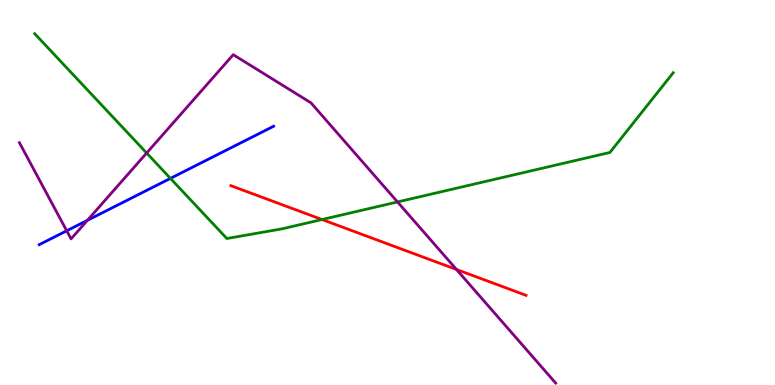[{'lines': ['blue', 'red'], 'intersections': []}, {'lines': ['green', 'red'], 'intersections': [{'x': 4.16, 'y': 4.3}]}, {'lines': ['purple', 'red'], 'intersections': [{'x': 5.89, 'y': 3.0}]}, {'lines': ['blue', 'green'], 'intersections': [{'x': 2.2, 'y': 5.37}]}, {'lines': ['blue', 'purple'], 'intersections': [{'x': 0.861, 'y': 4.01}, {'x': 1.13, 'y': 4.28}]}, {'lines': ['green', 'purple'], 'intersections': [{'x': 1.89, 'y': 6.03}, {'x': 5.13, 'y': 4.75}]}]